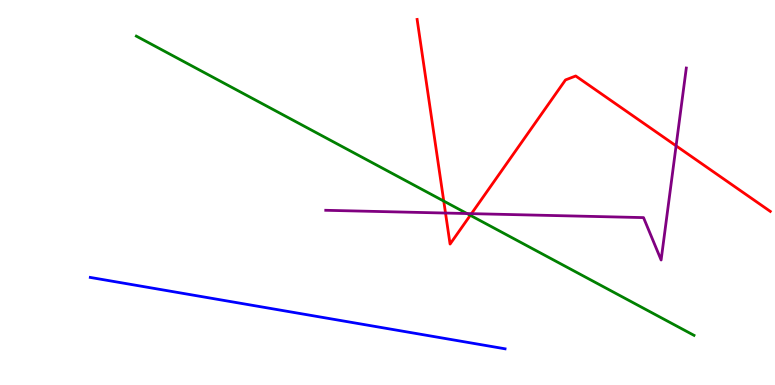[{'lines': ['blue', 'red'], 'intersections': []}, {'lines': ['green', 'red'], 'intersections': [{'x': 5.73, 'y': 4.78}, {'x': 6.07, 'y': 4.41}]}, {'lines': ['purple', 'red'], 'intersections': [{'x': 5.75, 'y': 4.47}, {'x': 6.08, 'y': 4.45}, {'x': 8.72, 'y': 6.21}]}, {'lines': ['blue', 'green'], 'intersections': []}, {'lines': ['blue', 'purple'], 'intersections': []}, {'lines': ['green', 'purple'], 'intersections': [{'x': 6.03, 'y': 4.45}]}]